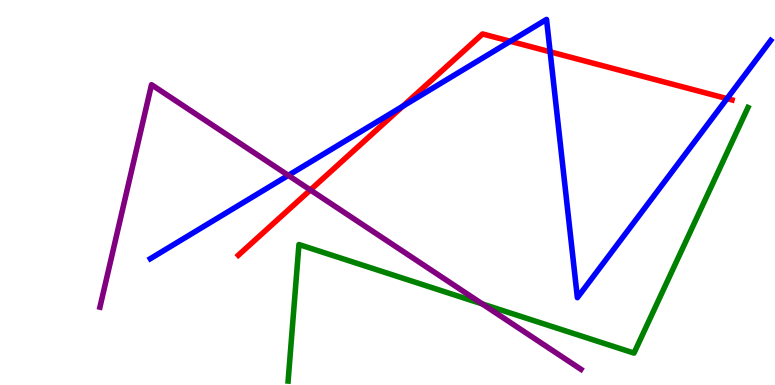[{'lines': ['blue', 'red'], 'intersections': [{'x': 5.2, 'y': 7.24}, {'x': 6.58, 'y': 8.93}, {'x': 7.1, 'y': 8.65}, {'x': 9.38, 'y': 7.44}]}, {'lines': ['green', 'red'], 'intersections': []}, {'lines': ['purple', 'red'], 'intersections': [{'x': 4.0, 'y': 5.07}]}, {'lines': ['blue', 'green'], 'intersections': []}, {'lines': ['blue', 'purple'], 'intersections': [{'x': 3.72, 'y': 5.44}]}, {'lines': ['green', 'purple'], 'intersections': [{'x': 6.22, 'y': 2.11}]}]